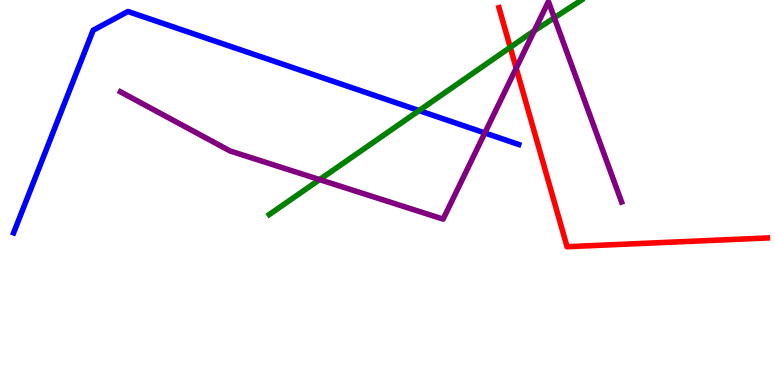[{'lines': ['blue', 'red'], 'intersections': []}, {'lines': ['green', 'red'], 'intersections': [{'x': 6.58, 'y': 8.77}]}, {'lines': ['purple', 'red'], 'intersections': [{'x': 6.66, 'y': 8.23}]}, {'lines': ['blue', 'green'], 'intersections': [{'x': 5.41, 'y': 7.13}]}, {'lines': ['blue', 'purple'], 'intersections': [{'x': 6.26, 'y': 6.55}]}, {'lines': ['green', 'purple'], 'intersections': [{'x': 4.12, 'y': 5.33}, {'x': 6.89, 'y': 9.2}, {'x': 7.15, 'y': 9.54}]}]